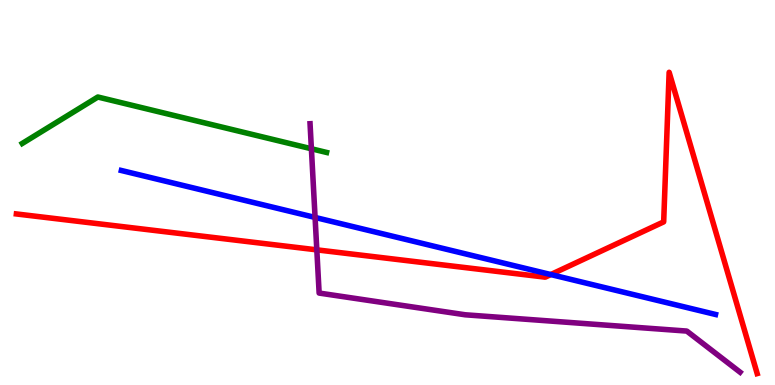[{'lines': ['blue', 'red'], 'intersections': [{'x': 7.11, 'y': 2.87}]}, {'lines': ['green', 'red'], 'intersections': []}, {'lines': ['purple', 'red'], 'intersections': [{'x': 4.09, 'y': 3.51}]}, {'lines': ['blue', 'green'], 'intersections': []}, {'lines': ['blue', 'purple'], 'intersections': [{'x': 4.07, 'y': 4.35}]}, {'lines': ['green', 'purple'], 'intersections': [{'x': 4.02, 'y': 6.14}]}]